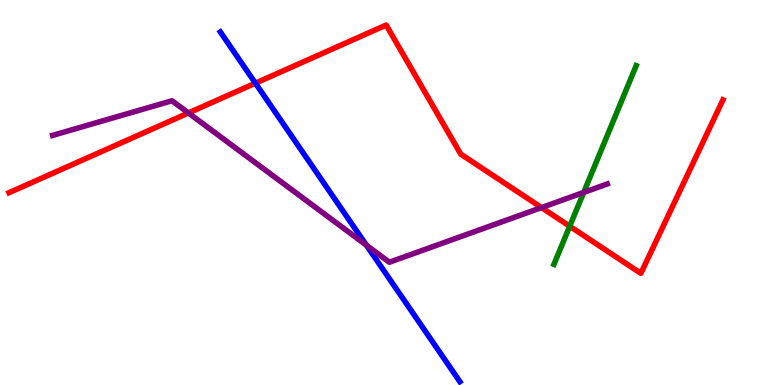[{'lines': ['blue', 'red'], 'intersections': [{'x': 3.3, 'y': 7.84}]}, {'lines': ['green', 'red'], 'intersections': [{'x': 7.35, 'y': 4.12}]}, {'lines': ['purple', 'red'], 'intersections': [{'x': 2.43, 'y': 7.07}, {'x': 6.99, 'y': 4.61}]}, {'lines': ['blue', 'green'], 'intersections': []}, {'lines': ['blue', 'purple'], 'intersections': [{'x': 4.73, 'y': 3.63}]}, {'lines': ['green', 'purple'], 'intersections': [{'x': 7.53, 'y': 5.0}]}]